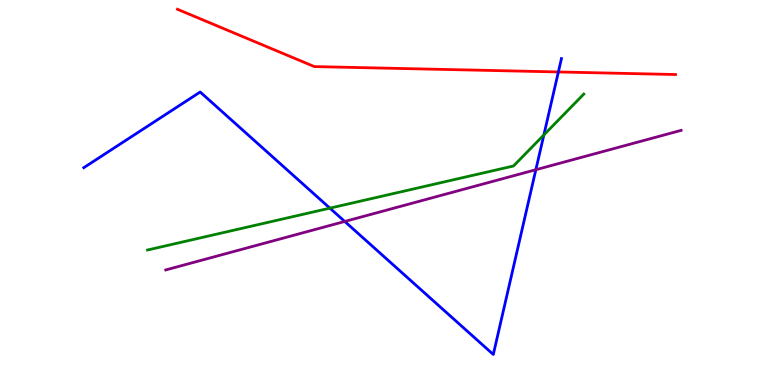[{'lines': ['blue', 'red'], 'intersections': [{'x': 7.2, 'y': 8.13}]}, {'lines': ['green', 'red'], 'intersections': []}, {'lines': ['purple', 'red'], 'intersections': []}, {'lines': ['blue', 'green'], 'intersections': [{'x': 4.26, 'y': 4.59}, {'x': 7.02, 'y': 6.5}]}, {'lines': ['blue', 'purple'], 'intersections': [{'x': 4.45, 'y': 4.25}, {'x': 6.91, 'y': 5.59}]}, {'lines': ['green', 'purple'], 'intersections': []}]